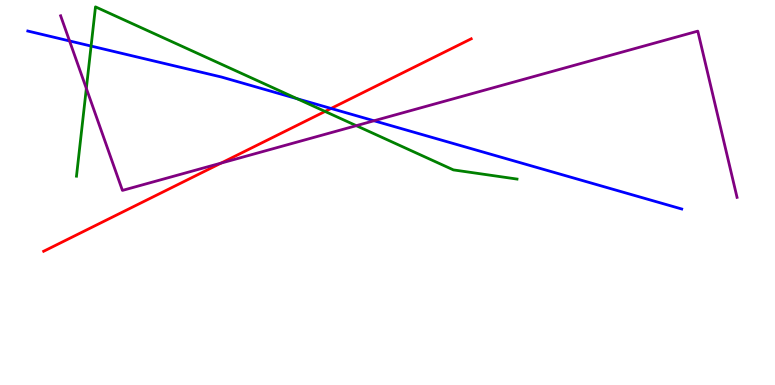[{'lines': ['blue', 'red'], 'intersections': [{'x': 4.27, 'y': 7.18}]}, {'lines': ['green', 'red'], 'intersections': [{'x': 4.19, 'y': 7.11}]}, {'lines': ['purple', 'red'], 'intersections': [{'x': 2.85, 'y': 5.76}]}, {'lines': ['blue', 'green'], 'intersections': [{'x': 1.18, 'y': 8.8}, {'x': 3.83, 'y': 7.44}]}, {'lines': ['blue', 'purple'], 'intersections': [{'x': 0.897, 'y': 8.94}, {'x': 4.83, 'y': 6.86}]}, {'lines': ['green', 'purple'], 'intersections': [{'x': 1.11, 'y': 7.7}, {'x': 4.6, 'y': 6.74}]}]